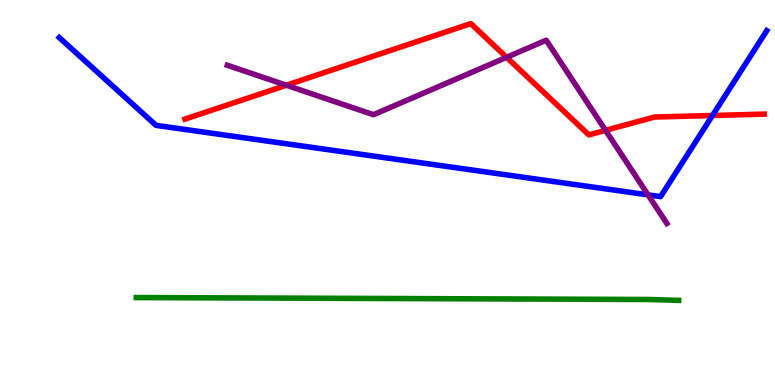[{'lines': ['blue', 'red'], 'intersections': [{'x': 9.19, 'y': 7.0}]}, {'lines': ['green', 'red'], 'intersections': []}, {'lines': ['purple', 'red'], 'intersections': [{'x': 3.7, 'y': 7.79}, {'x': 6.54, 'y': 8.51}, {'x': 7.81, 'y': 6.61}]}, {'lines': ['blue', 'green'], 'intersections': []}, {'lines': ['blue', 'purple'], 'intersections': [{'x': 8.36, 'y': 4.94}]}, {'lines': ['green', 'purple'], 'intersections': []}]